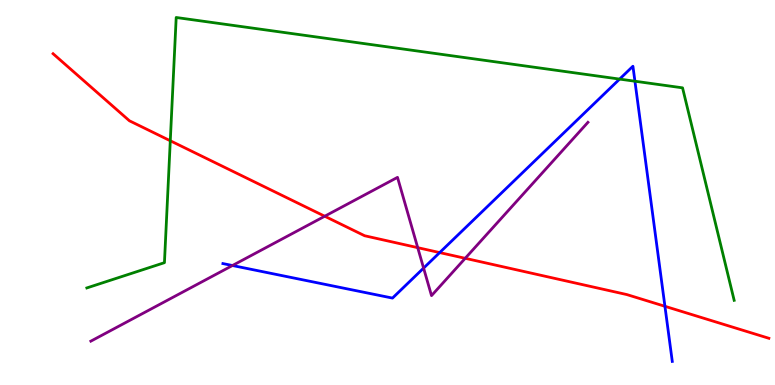[{'lines': ['blue', 'red'], 'intersections': [{'x': 5.67, 'y': 3.44}, {'x': 8.58, 'y': 2.04}]}, {'lines': ['green', 'red'], 'intersections': [{'x': 2.2, 'y': 6.34}]}, {'lines': ['purple', 'red'], 'intersections': [{'x': 4.19, 'y': 4.38}, {'x': 5.39, 'y': 3.57}, {'x': 6.0, 'y': 3.29}]}, {'lines': ['blue', 'green'], 'intersections': [{'x': 7.99, 'y': 7.95}, {'x': 8.19, 'y': 7.89}]}, {'lines': ['blue', 'purple'], 'intersections': [{'x': 3.0, 'y': 3.1}, {'x': 5.47, 'y': 3.04}]}, {'lines': ['green', 'purple'], 'intersections': []}]